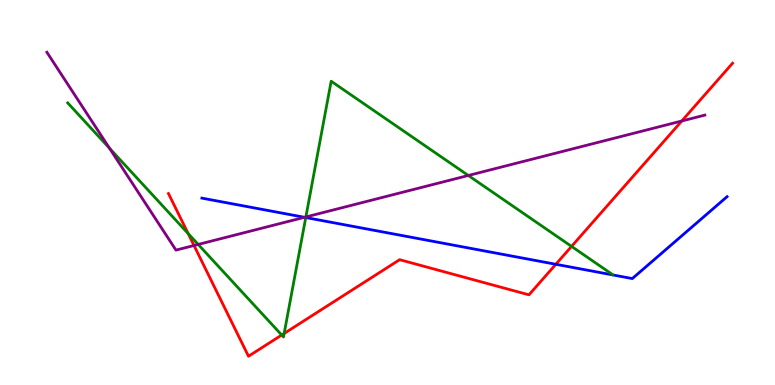[{'lines': ['blue', 'red'], 'intersections': [{'x': 7.17, 'y': 3.14}]}, {'lines': ['green', 'red'], 'intersections': [{'x': 2.43, 'y': 3.93}, {'x': 3.63, 'y': 1.3}, {'x': 3.67, 'y': 1.34}, {'x': 7.37, 'y': 3.6}]}, {'lines': ['purple', 'red'], 'intersections': [{'x': 2.5, 'y': 3.62}, {'x': 8.8, 'y': 6.86}]}, {'lines': ['blue', 'green'], 'intersections': [{'x': 3.95, 'y': 4.35}]}, {'lines': ['blue', 'purple'], 'intersections': [{'x': 3.93, 'y': 4.36}]}, {'lines': ['green', 'purple'], 'intersections': [{'x': 1.41, 'y': 6.15}, {'x': 2.56, 'y': 3.65}, {'x': 3.95, 'y': 4.36}, {'x': 6.04, 'y': 5.44}]}]